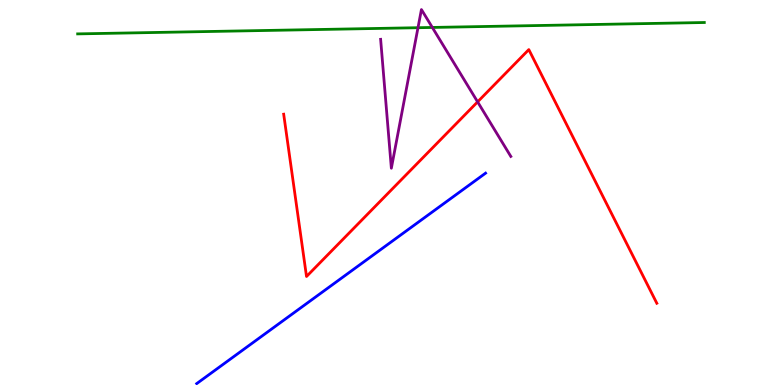[{'lines': ['blue', 'red'], 'intersections': []}, {'lines': ['green', 'red'], 'intersections': []}, {'lines': ['purple', 'red'], 'intersections': [{'x': 6.16, 'y': 7.35}]}, {'lines': ['blue', 'green'], 'intersections': []}, {'lines': ['blue', 'purple'], 'intersections': []}, {'lines': ['green', 'purple'], 'intersections': [{'x': 5.39, 'y': 9.28}, {'x': 5.58, 'y': 9.29}]}]